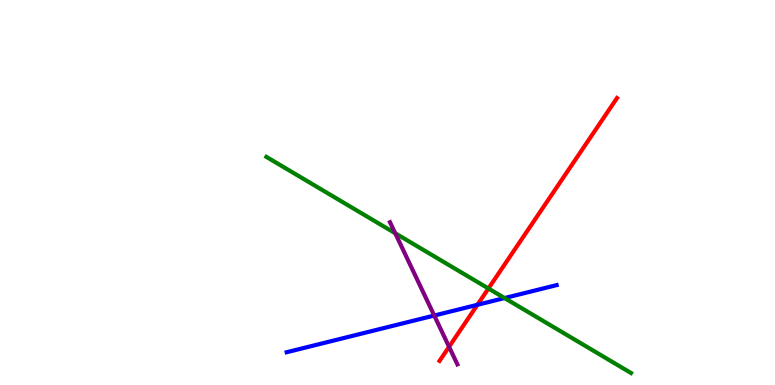[{'lines': ['blue', 'red'], 'intersections': [{'x': 6.16, 'y': 2.08}]}, {'lines': ['green', 'red'], 'intersections': [{'x': 6.3, 'y': 2.51}]}, {'lines': ['purple', 'red'], 'intersections': [{'x': 5.79, 'y': 0.993}]}, {'lines': ['blue', 'green'], 'intersections': [{'x': 6.51, 'y': 2.26}]}, {'lines': ['blue', 'purple'], 'intersections': [{'x': 5.6, 'y': 1.8}]}, {'lines': ['green', 'purple'], 'intersections': [{'x': 5.1, 'y': 3.94}]}]